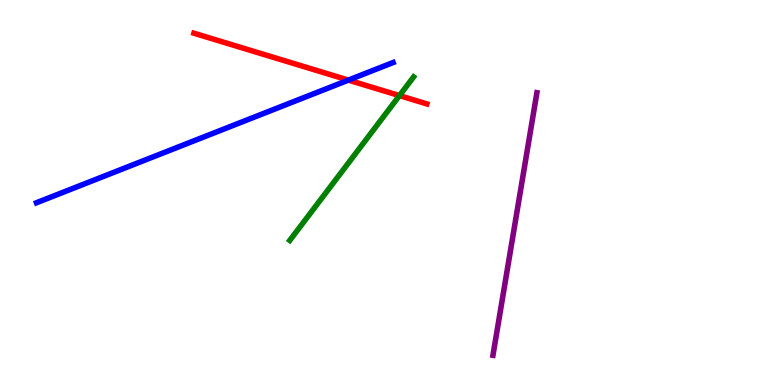[{'lines': ['blue', 'red'], 'intersections': [{'x': 4.5, 'y': 7.92}]}, {'lines': ['green', 'red'], 'intersections': [{'x': 5.15, 'y': 7.52}]}, {'lines': ['purple', 'red'], 'intersections': []}, {'lines': ['blue', 'green'], 'intersections': []}, {'lines': ['blue', 'purple'], 'intersections': []}, {'lines': ['green', 'purple'], 'intersections': []}]